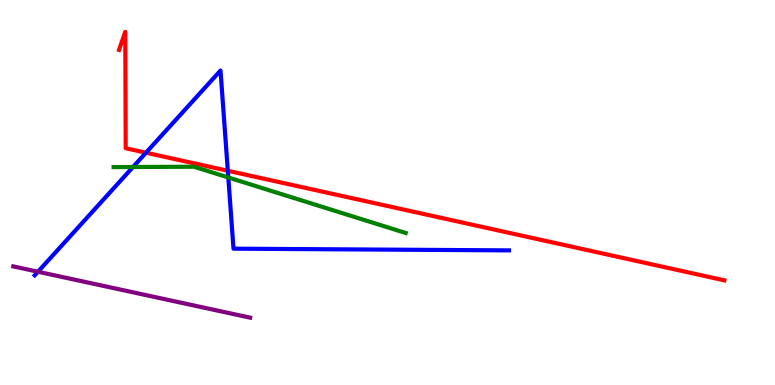[{'lines': ['blue', 'red'], 'intersections': [{'x': 1.88, 'y': 6.03}, {'x': 2.94, 'y': 5.56}]}, {'lines': ['green', 'red'], 'intersections': []}, {'lines': ['purple', 'red'], 'intersections': []}, {'lines': ['blue', 'green'], 'intersections': [{'x': 1.72, 'y': 5.66}, {'x': 2.95, 'y': 5.39}]}, {'lines': ['blue', 'purple'], 'intersections': [{'x': 0.49, 'y': 2.94}]}, {'lines': ['green', 'purple'], 'intersections': []}]